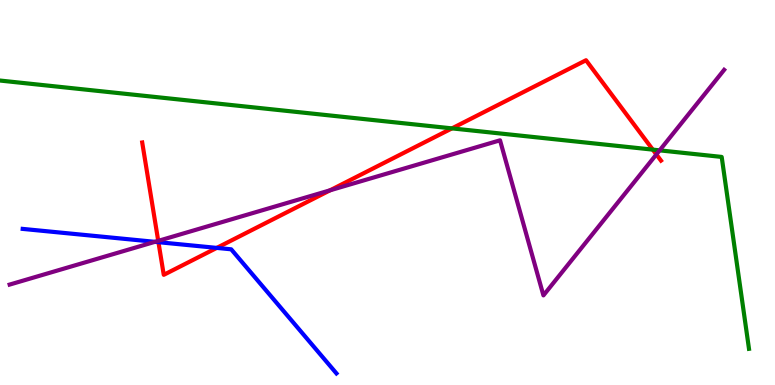[{'lines': ['blue', 'red'], 'intersections': [{'x': 2.04, 'y': 3.71}, {'x': 2.8, 'y': 3.56}]}, {'lines': ['green', 'red'], 'intersections': [{'x': 5.83, 'y': 6.67}, {'x': 8.42, 'y': 6.11}]}, {'lines': ['purple', 'red'], 'intersections': [{'x': 2.04, 'y': 3.74}, {'x': 4.26, 'y': 5.06}, {'x': 8.47, 'y': 5.99}]}, {'lines': ['blue', 'green'], 'intersections': []}, {'lines': ['blue', 'purple'], 'intersections': [{'x': 2.0, 'y': 3.72}]}, {'lines': ['green', 'purple'], 'intersections': [{'x': 8.51, 'y': 6.09}]}]